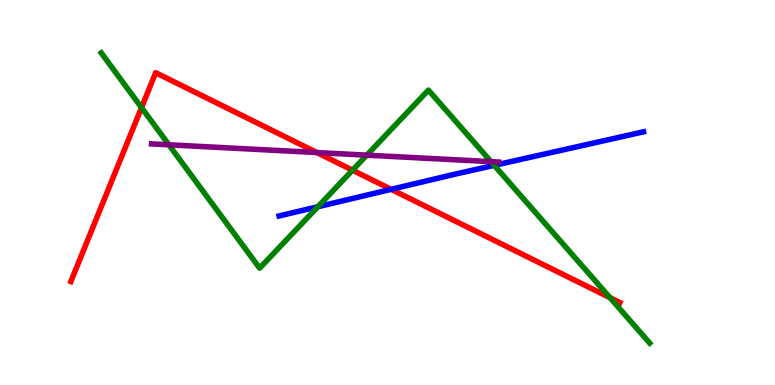[{'lines': ['blue', 'red'], 'intersections': [{'x': 5.05, 'y': 5.08}]}, {'lines': ['green', 'red'], 'intersections': [{'x': 1.83, 'y': 7.2}, {'x': 4.55, 'y': 5.58}, {'x': 7.87, 'y': 2.27}]}, {'lines': ['purple', 'red'], 'intersections': [{'x': 4.09, 'y': 6.04}]}, {'lines': ['blue', 'green'], 'intersections': [{'x': 4.1, 'y': 4.63}, {'x': 6.38, 'y': 5.71}]}, {'lines': ['blue', 'purple'], 'intersections': []}, {'lines': ['green', 'purple'], 'intersections': [{'x': 2.18, 'y': 6.24}, {'x': 4.73, 'y': 5.97}, {'x': 6.34, 'y': 5.8}]}]